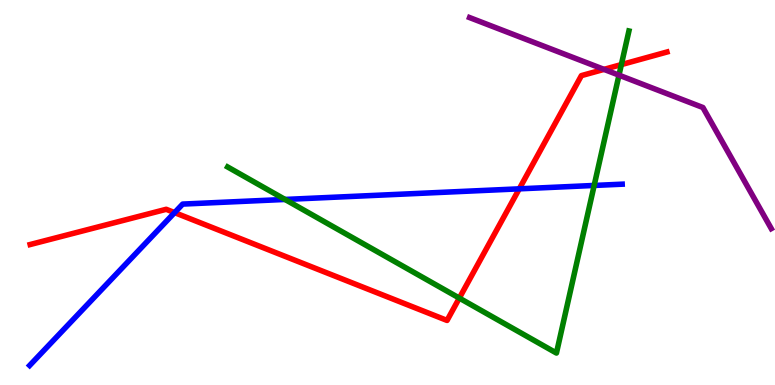[{'lines': ['blue', 'red'], 'intersections': [{'x': 2.25, 'y': 4.48}, {'x': 6.7, 'y': 5.1}]}, {'lines': ['green', 'red'], 'intersections': [{'x': 5.93, 'y': 2.26}, {'x': 8.02, 'y': 8.32}]}, {'lines': ['purple', 'red'], 'intersections': [{'x': 7.79, 'y': 8.2}]}, {'lines': ['blue', 'green'], 'intersections': [{'x': 3.68, 'y': 4.82}, {'x': 7.67, 'y': 5.18}]}, {'lines': ['blue', 'purple'], 'intersections': []}, {'lines': ['green', 'purple'], 'intersections': [{'x': 7.99, 'y': 8.05}]}]